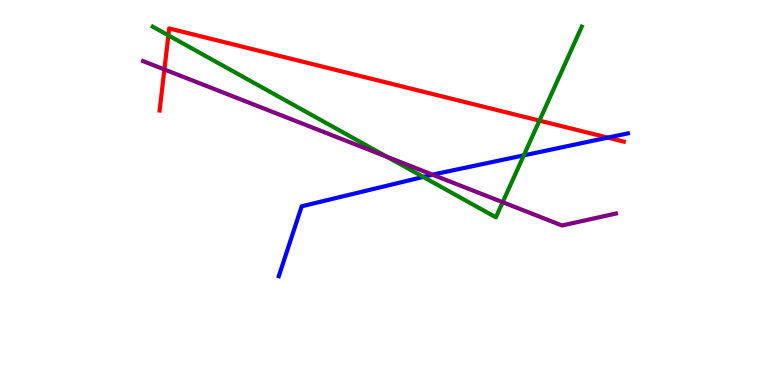[{'lines': ['blue', 'red'], 'intersections': [{'x': 7.84, 'y': 6.43}]}, {'lines': ['green', 'red'], 'intersections': [{'x': 2.17, 'y': 9.08}, {'x': 6.96, 'y': 6.87}]}, {'lines': ['purple', 'red'], 'intersections': [{'x': 2.12, 'y': 8.2}]}, {'lines': ['blue', 'green'], 'intersections': [{'x': 5.46, 'y': 5.4}, {'x': 6.76, 'y': 5.96}]}, {'lines': ['blue', 'purple'], 'intersections': [{'x': 5.58, 'y': 5.46}]}, {'lines': ['green', 'purple'], 'intersections': [{'x': 4.99, 'y': 5.93}, {'x': 6.49, 'y': 4.75}]}]